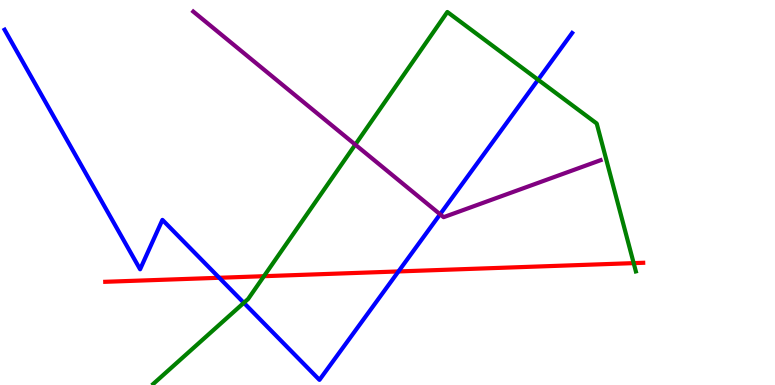[{'lines': ['blue', 'red'], 'intersections': [{'x': 2.83, 'y': 2.79}, {'x': 5.14, 'y': 2.95}]}, {'lines': ['green', 'red'], 'intersections': [{'x': 3.41, 'y': 2.83}, {'x': 8.18, 'y': 3.17}]}, {'lines': ['purple', 'red'], 'intersections': []}, {'lines': ['blue', 'green'], 'intersections': [{'x': 3.15, 'y': 2.13}, {'x': 6.94, 'y': 7.93}]}, {'lines': ['blue', 'purple'], 'intersections': [{'x': 5.68, 'y': 4.43}]}, {'lines': ['green', 'purple'], 'intersections': [{'x': 4.58, 'y': 6.24}]}]